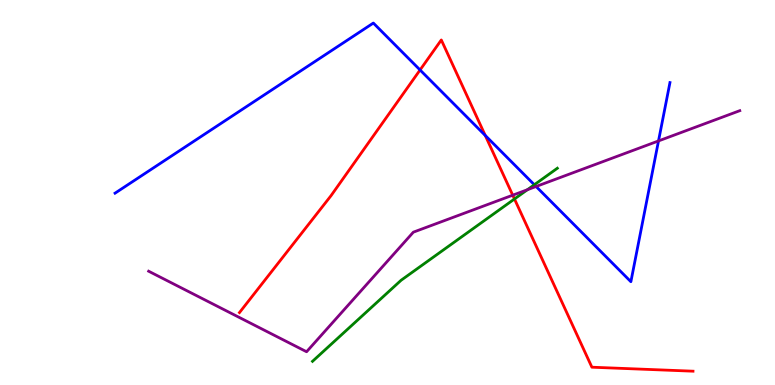[{'lines': ['blue', 'red'], 'intersections': [{'x': 5.42, 'y': 8.18}, {'x': 6.26, 'y': 6.48}]}, {'lines': ['green', 'red'], 'intersections': [{'x': 6.64, 'y': 4.83}]}, {'lines': ['purple', 'red'], 'intersections': [{'x': 6.62, 'y': 4.93}]}, {'lines': ['blue', 'green'], 'intersections': [{'x': 6.89, 'y': 5.2}]}, {'lines': ['blue', 'purple'], 'intersections': [{'x': 6.92, 'y': 5.16}, {'x': 8.5, 'y': 6.34}]}, {'lines': ['green', 'purple'], 'intersections': [{'x': 6.8, 'y': 5.07}]}]